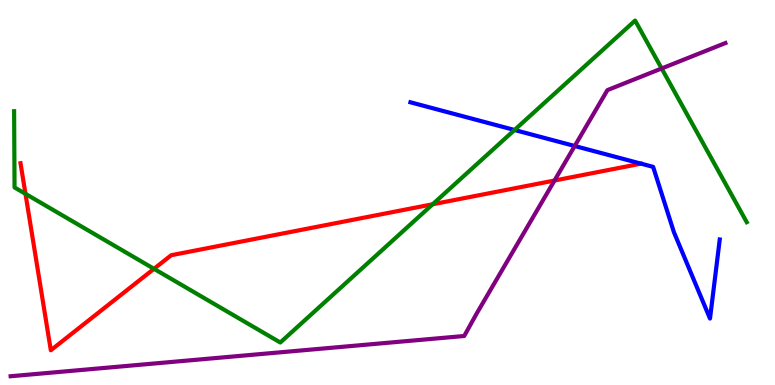[{'lines': ['blue', 'red'], 'intersections': []}, {'lines': ['green', 'red'], 'intersections': [{'x': 0.329, 'y': 4.97}, {'x': 1.99, 'y': 3.02}, {'x': 5.58, 'y': 4.69}]}, {'lines': ['purple', 'red'], 'intersections': [{'x': 7.15, 'y': 5.31}]}, {'lines': ['blue', 'green'], 'intersections': [{'x': 6.64, 'y': 6.62}]}, {'lines': ['blue', 'purple'], 'intersections': [{'x': 7.42, 'y': 6.21}]}, {'lines': ['green', 'purple'], 'intersections': [{'x': 8.54, 'y': 8.22}]}]